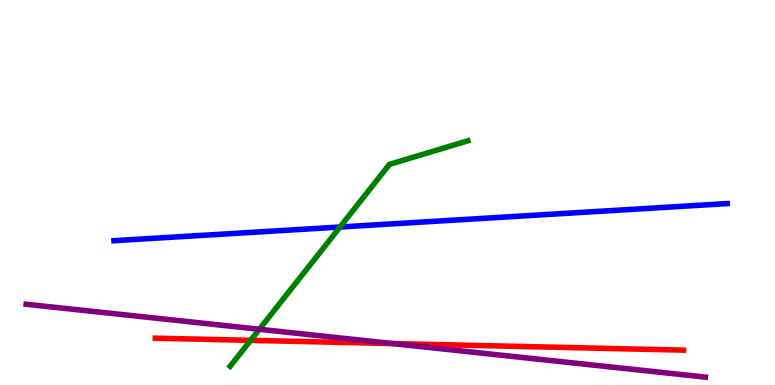[{'lines': ['blue', 'red'], 'intersections': []}, {'lines': ['green', 'red'], 'intersections': [{'x': 3.23, 'y': 1.16}]}, {'lines': ['purple', 'red'], 'intersections': [{'x': 5.06, 'y': 1.08}]}, {'lines': ['blue', 'green'], 'intersections': [{'x': 4.39, 'y': 4.1}]}, {'lines': ['blue', 'purple'], 'intersections': []}, {'lines': ['green', 'purple'], 'intersections': [{'x': 3.35, 'y': 1.45}]}]